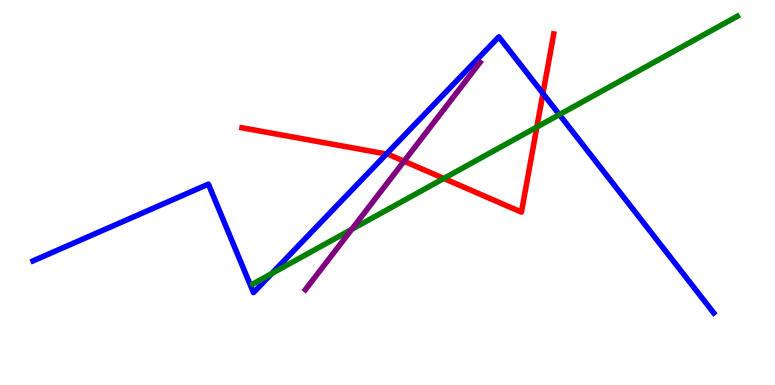[{'lines': ['blue', 'red'], 'intersections': [{'x': 4.99, 'y': 6.0}, {'x': 7.01, 'y': 7.57}]}, {'lines': ['green', 'red'], 'intersections': [{'x': 5.73, 'y': 5.36}, {'x': 6.93, 'y': 6.7}]}, {'lines': ['purple', 'red'], 'intersections': [{'x': 5.21, 'y': 5.81}]}, {'lines': ['blue', 'green'], 'intersections': [{'x': 3.51, 'y': 2.9}, {'x': 7.22, 'y': 7.02}]}, {'lines': ['blue', 'purple'], 'intersections': []}, {'lines': ['green', 'purple'], 'intersections': [{'x': 4.54, 'y': 4.04}]}]